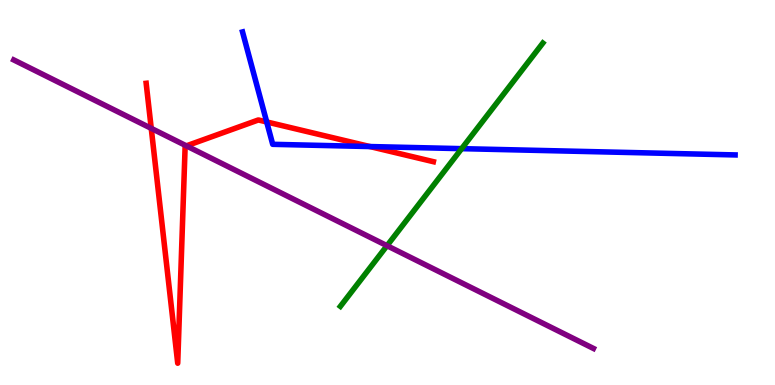[{'lines': ['blue', 'red'], 'intersections': [{'x': 3.44, 'y': 6.83}, {'x': 4.77, 'y': 6.19}]}, {'lines': ['green', 'red'], 'intersections': []}, {'lines': ['purple', 'red'], 'intersections': [{'x': 1.95, 'y': 6.67}, {'x': 2.41, 'y': 6.21}]}, {'lines': ['blue', 'green'], 'intersections': [{'x': 5.96, 'y': 6.14}]}, {'lines': ['blue', 'purple'], 'intersections': []}, {'lines': ['green', 'purple'], 'intersections': [{'x': 4.99, 'y': 3.62}]}]